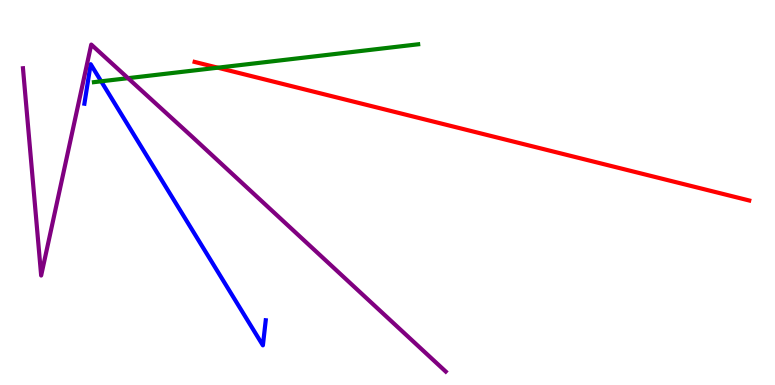[{'lines': ['blue', 'red'], 'intersections': []}, {'lines': ['green', 'red'], 'intersections': [{'x': 2.81, 'y': 8.24}]}, {'lines': ['purple', 'red'], 'intersections': []}, {'lines': ['blue', 'green'], 'intersections': [{'x': 1.31, 'y': 7.89}]}, {'lines': ['blue', 'purple'], 'intersections': []}, {'lines': ['green', 'purple'], 'intersections': [{'x': 1.65, 'y': 7.97}]}]